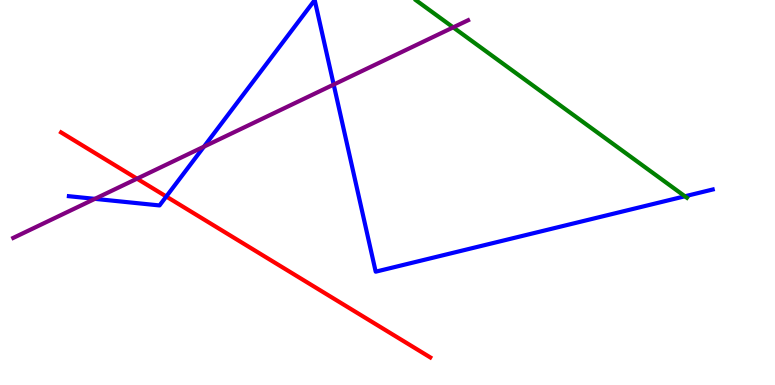[{'lines': ['blue', 'red'], 'intersections': [{'x': 2.15, 'y': 4.9}]}, {'lines': ['green', 'red'], 'intersections': []}, {'lines': ['purple', 'red'], 'intersections': [{'x': 1.77, 'y': 5.36}]}, {'lines': ['blue', 'green'], 'intersections': [{'x': 8.84, 'y': 4.9}]}, {'lines': ['blue', 'purple'], 'intersections': [{'x': 1.22, 'y': 4.83}, {'x': 2.63, 'y': 6.19}, {'x': 4.31, 'y': 7.8}]}, {'lines': ['green', 'purple'], 'intersections': [{'x': 5.85, 'y': 9.29}]}]